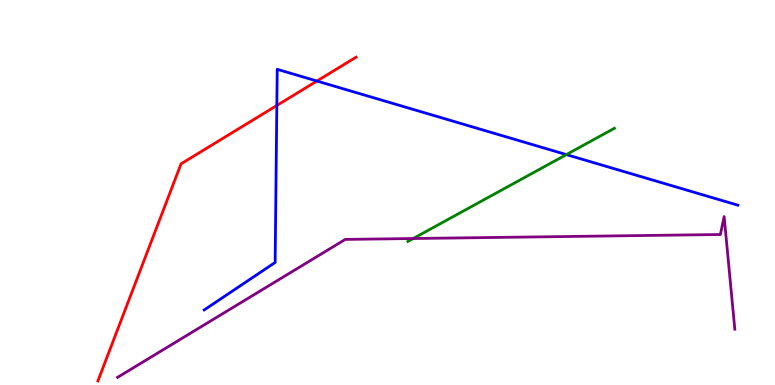[{'lines': ['blue', 'red'], 'intersections': [{'x': 3.57, 'y': 7.26}, {'x': 4.09, 'y': 7.9}]}, {'lines': ['green', 'red'], 'intersections': []}, {'lines': ['purple', 'red'], 'intersections': []}, {'lines': ['blue', 'green'], 'intersections': [{'x': 7.31, 'y': 5.98}]}, {'lines': ['blue', 'purple'], 'intersections': []}, {'lines': ['green', 'purple'], 'intersections': [{'x': 5.33, 'y': 3.8}]}]